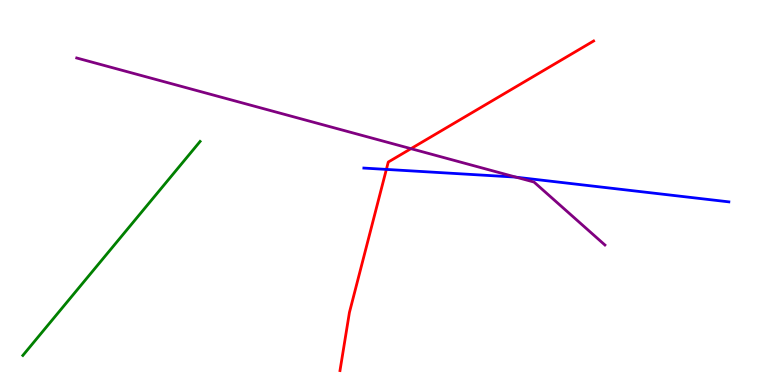[{'lines': ['blue', 'red'], 'intersections': [{'x': 4.99, 'y': 5.6}]}, {'lines': ['green', 'red'], 'intersections': []}, {'lines': ['purple', 'red'], 'intersections': [{'x': 5.3, 'y': 6.14}]}, {'lines': ['blue', 'green'], 'intersections': []}, {'lines': ['blue', 'purple'], 'intersections': [{'x': 6.66, 'y': 5.4}]}, {'lines': ['green', 'purple'], 'intersections': []}]